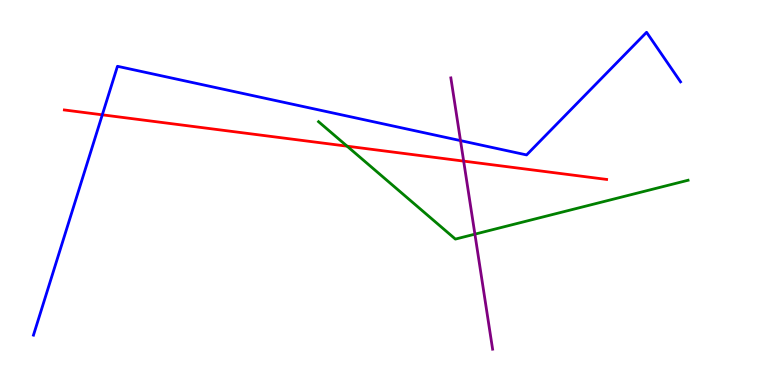[{'lines': ['blue', 'red'], 'intersections': [{'x': 1.32, 'y': 7.02}]}, {'lines': ['green', 'red'], 'intersections': [{'x': 4.48, 'y': 6.2}]}, {'lines': ['purple', 'red'], 'intersections': [{'x': 5.98, 'y': 5.82}]}, {'lines': ['blue', 'green'], 'intersections': []}, {'lines': ['blue', 'purple'], 'intersections': [{'x': 5.94, 'y': 6.35}]}, {'lines': ['green', 'purple'], 'intersections': [{'x': 6.13, 'y': 3.92}]}]